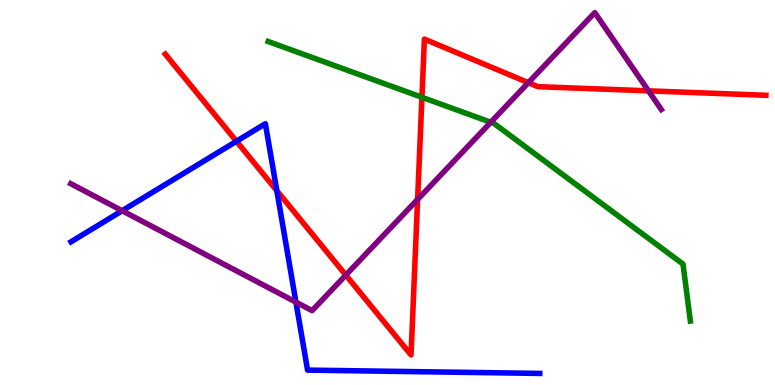[{'lines': ['blue', 'red'], 'intersections': [{'x': 3.05, 'y': 6.33}, {'x': 3.57, 'y': 5.05}]}, {'lines': ['green', 'red'], 'intersections': [{'x': 5.44, 'y': 7.47}]}, {'lines': ['purple', 'red'], 'intersections': [{'x': 4.46, 'y': 2.85}, {'x': 5.39, 'y': 4.82}, {'x': 6.82, 'y': 7.85}, {'x': 8.37, 'y': 7.64}]}, {'lines': ['blue', 'green'], 'intersections': []}, {'lines': ['blue', 'purple'], 'intersections': [{'x': 1.58, 'y': 4.53}, {'x': 3.82, 'y': 2.15}]}, {'lines': ['green', 'purple'], 'intersections': [{'x': 6.33, 'y': 6.82}]}]